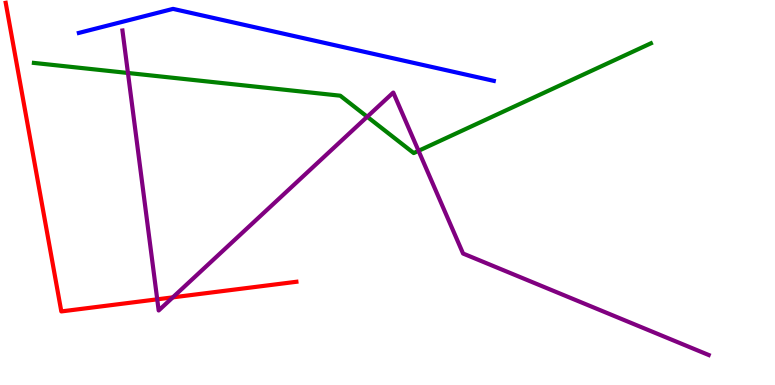[{'lines': ['blue', 'red'], 'intersections': []}, {'lines': ['green', 'red'], 'intersections': []}, {'lines': ['purple', 'red'], 'intersections': [{'x': 2.03, 'y': 2.23}, {'x': 2.23, 'y': 2.28}]}, {'lines': ['blue', 'green'], 'intersections': []}, {'lines': ['blue', 'purple'], 'intersections': []}, {'lines': ['green', 'purple'], 'intersections': [{'x': 1.65, 'y': 8.1}, {'x': 4.74, 'y': 6.97}, {'x': 5.4, 'y': 6.08}]}]